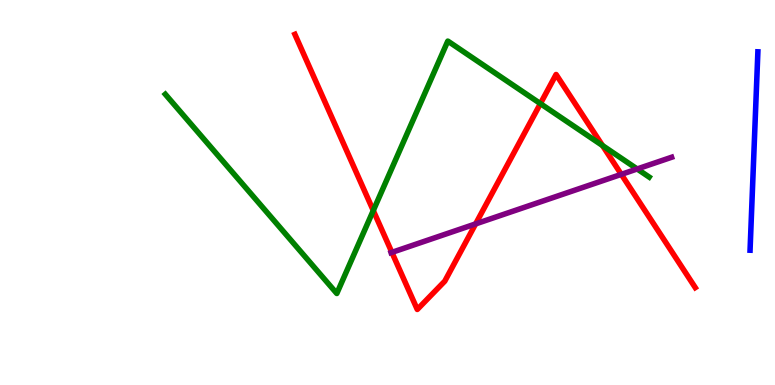[{'lines': ['blue', 'red'], 'intersections': []}, {'lines': ['green', 'red'], 'intersections': [{'x': 4.82, 'y': 4.53}, {'x': 6.97, 'y': 7.31}, {'x': 7.77, 'y': 6.22}]}, {'lines': ['purple', 'red'], 'intersections': [{'x': 5.06, 'y': 3.44}, {'x': 6.14, 'y': 4.18}, {'x': 8.02, 'y': 5.47}]}, {'lines': ['blue', 'green'], 'intersections': []}, {'lines': ['blue', 'purple'], 'intersections': []}, {'lines': ['green', 'purple'], 'intersections': [{'x': 8.22, 'y': 5.61}]}]